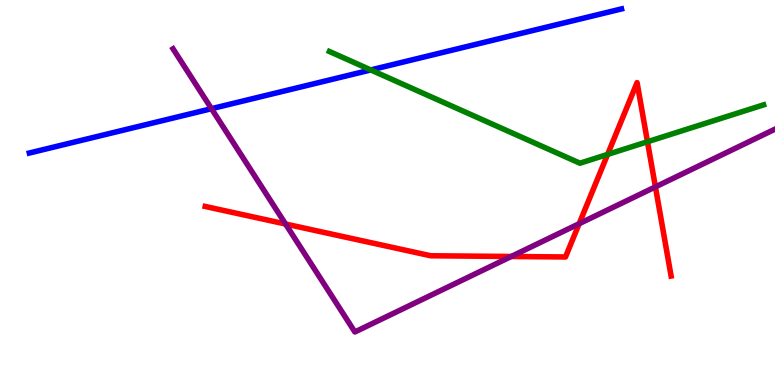[{'lines': ['blue', 'red'], 'intersections': []}, {'lines': ['green', 'red'], 'intersections': [{'x': 7.84, 'y': 5.99}, {'x': 8.35, 'y': 6.32}]}, {'lines': ['purple', 'red'], 'intersections': [{'x': 3.68, 'y': 4.18}, {'x': 6.6, 'y': 3.34}, {'x': 7.47, 'y': 4.19}, {'x': 8.46, 'y': 5.15}]}, {'lines': ['blue', 'green'], 'intersections': [{'x': 4.78, 'y': 8.18}]}, {'lines': ['blue', 'purple'], 'intersections': [{'x': 2.73, 'y': 7.18}]}, {'lines': ['green', 'purple'], 'intersections': []}]